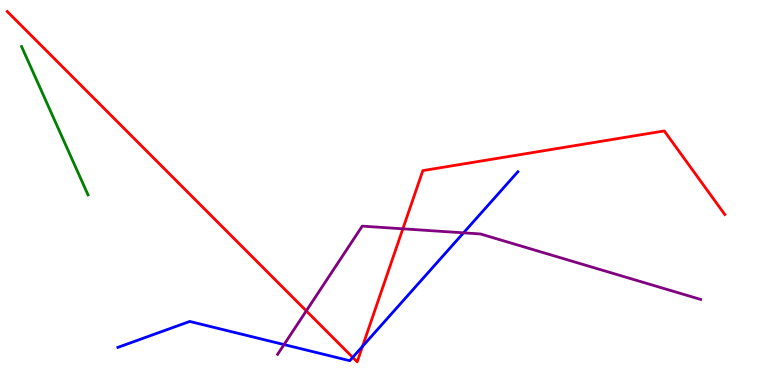[{'lines': ['blue', 'red'], 'intersections': [{'x': 4.55, 'y': 0.717}, {'x': 4.68, 'y': 1.0}]}, {'lines': ['green', 'red'], 'intersections': []}, {'lines': ['purple', 'red'], 'intersections': [{'x': 3.95, 'y': 1.93}, {'x': 5.2, 'y': 4.06}]}, {'lines': ['blue', 'green'], 'intersections': []}, {'lines': ['blue', 'purple'], 'intersections': [{'x': 3.67, 'y': 1.05}, {'x': 5.98, 'y': 3.95}]}, {'lines': ['green', 'purple'], 'intersections': []}]